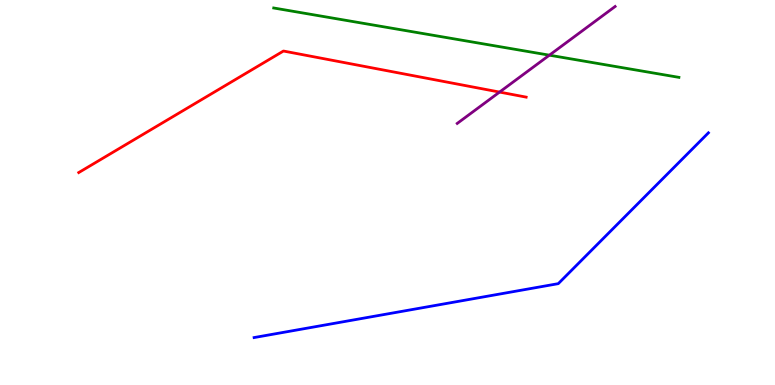[{'lines': ['blue', 'red'], 'intersections': []}, {'lines': ['green', 'red'], 'intersections': []}, {'lines': ['purple', 'red'], 'intersections': [{'x': 6.45, 'y': 7.61}]}, {'lines': ['blue', 'green'], 'intersections': []}, {'lines': ['blue', 'purple'], 'intersections': []}, {'lines': ['green', 'purple'], 'intersections': [{'x': 7.09, 'y': 8.57}]}]